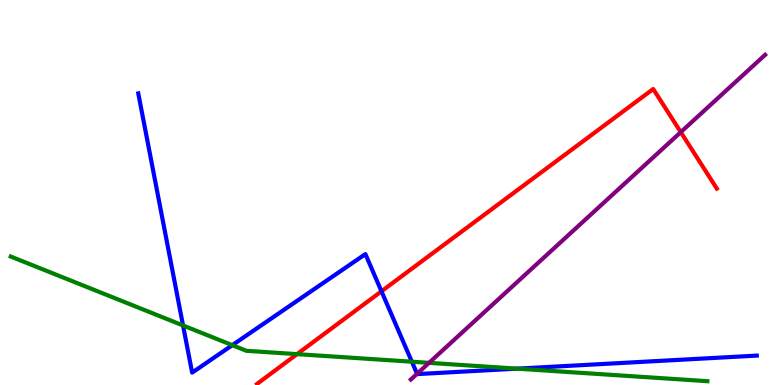[{'lines': ['blue', 'red'], 'intersections': [{'x': 4.92, 'y': 2.43}]}, {'lines': ['green', 'red'], 'intersections': [{'x': 3.83, 'y': 0.802}]}, {'lines': ['purple', 'red'], 'intersections': [{'x': 8.78, 'y': 6.57}]}, {'lines': ['blue', 'green'], 'intersections': [{'x': 2.36, 'y': 1.55}, {'x': 3.0, 'y': 1.03}, {'x': 5.31, 'y': 0.605}, {'x': 6.67, 'y': 0.425}]}, {'lines': ['blue', 'purple'], 'intersections': [{'x': 5.38, 'y': 0.291}]}, {'lines': ['green', 'purple'], 'intersections': [{'x': 5.54, 'y': 0.576}]}]